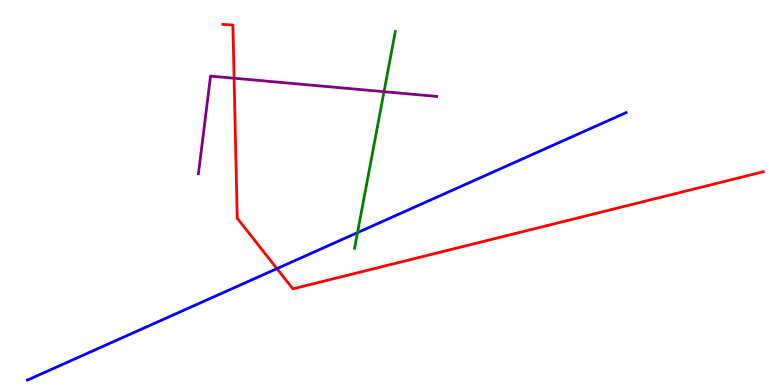[{'lines': ['blue', 'red'], 'intersections': [{'x': 3.57, 'y': 3.02}]}, {'lines': ['green', 'red'], 'intersections': []}, {'lines': ['purple', 'red'], 'intersections': [{'x': 3.02, 'y': 7.97}]}, {'lines': ['blue', 'green'], 'intersections': [{'x': 4.61, 'y': 3.96}]}, {'lines': ['blue', 'purple'], 'intersections': []}, {'lines': ['green', 'purple'], 'intersections': [{'x': 4.95, 'y': 7.62}]}]